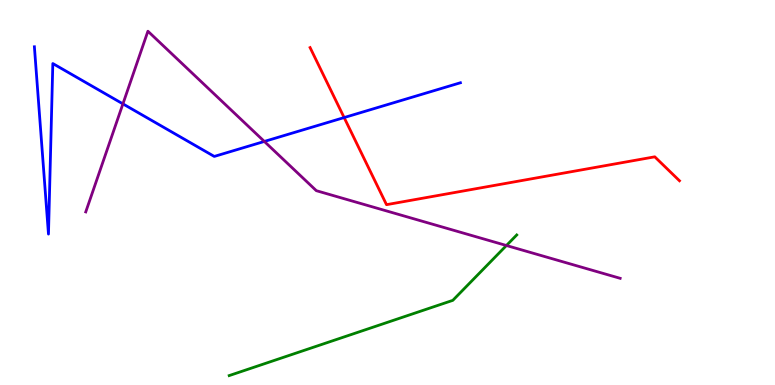[{'lines': ['blue', 'red'], 'intersections': [{'x': 4.44, 'y': 6.95}]}, {'lines': ['green', 'red'], 'intersections': []}, {'lines': ['purple', 'red'], 'intersections': []}, {'lines': ['blue', 'green'], 'intersections': []}, {'lines': ['blue', 'purple'], 'intersections': [{'x': 1.59, 'y': 7.3}, {'x': 3.41, 'y': 6.33}]}, {'lines': ['green', 'purple'], 'intersections': [{'x': 6.53, 'y': 3.62}]}]